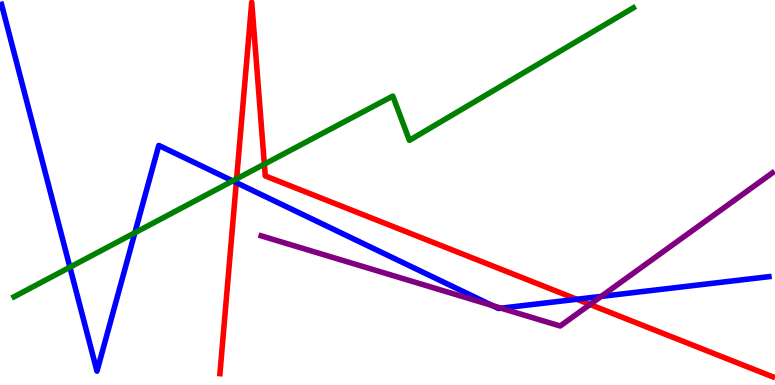[{'lines': ['blue', 'red'], 'intersections': [{'x': 3.05, 'y': 5.26}, {'x': 7.44, 'y': 2.23}]}, {'lines': ['green', 'red'], 'intersections': [{'x': 3.05, 'y': 5.35}, {'x': 3.41, 'y': 5.74}]}, {'lines': ['purple', 'red'], 'intersections': [{'x': 7.61, 'y': 2.09}]}, {'lines': ['blue', 'green'], 'intersections': [{'x': 0.902, 'y': 3.06}, {'x': 1.74, 'y': 3.95}, {'x': 3.0, 'y': 5.3}]}, {'lines': ['blue', 'purple'], 'intersections': [{'x': 6.35, 'y': 2.06}, {'x': 6.47, 'y': 2.0}, {'x': 7.76, 'y': 2.3}]}, {'lines': ['green', 'purple'], 'intersections': []}]